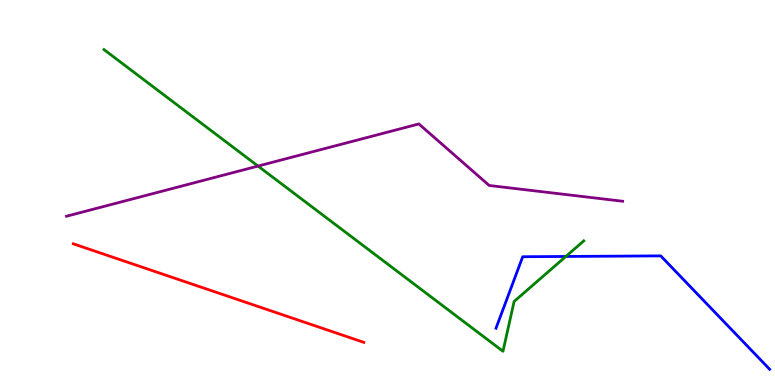[{'lines': ['blue', 'red'], 'intersections': []}, {'lines': ['green', 'red'], 'intersections': []}, {'lines': ['purple', 'red'], 'intersections': []}, {'lines': ['blue', 'green'], 'intersections': [{'x': 7.3, 'y': 3.34}]}, {'lines': ['blue', 'purple'], 'intersections': []}, {'lines': ['green', 'purple'], 'intersections': [{'x': 3.33, 'y': 5.69}]}]